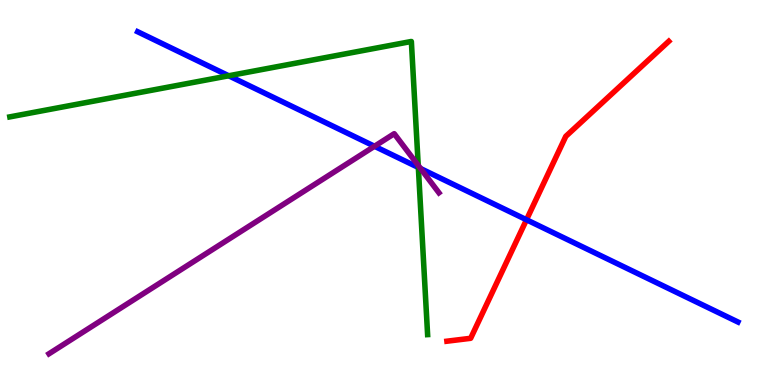[{'lines': ['blue', 'red'], 'intersections': [{'x': 6.79, 'y': 4.29}]}, {'lines': ['green', 'red'], 'intersections': []}, {'lines': ['purple', 'red'], 'intersections': []}, {'lines': ['blue', 'green'], 'intersections': [{'x': 2.95, 'y': 8.03}, {'x': 5.4, 'y': 5.65}]}, {'lines': ['blue', 'purple'], 'intersections': [{'x': 4.83, 'y': 6.2}, {'x': 5.43, 'y': 5.62}]}, {'lines': ['green', 'purple'], 'intersections': [{'x': 5.4, 'y': 5.7}]}]